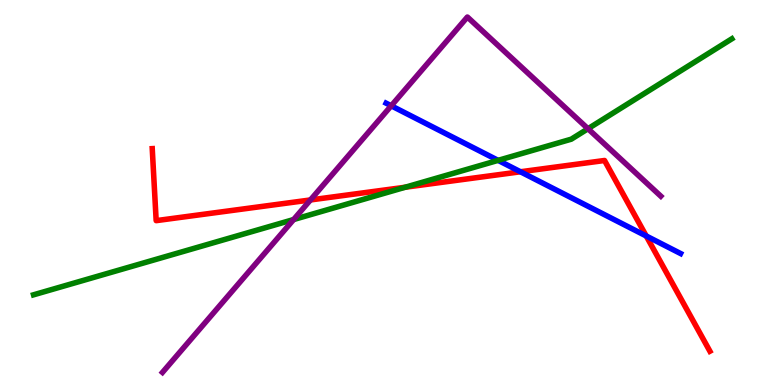[{'lines': ['blue', 'red'], 'intersections': [{'x': 6.72, 'y': 5.54}, {'x': 8.34, 'y': 3.87}]}, {'lines': ['green', 'red'], 'intersections': [{'x': 5.23, 'y': 5.14}]}, {'lines': ['purple', 'red'], 'intersections': [{'x': 4.01, 'y': 4.81}]}, {'lines': ['blue', 'green'], 'intersections': [{'x': 6.43, 'y': 5.83}]}, {'lines': ['blue', 'purple'], 'intersections': [{'x': 5.05, 'y': 7.25}]}, {'lines': ['green', 'purple'], 'intersections': [{'x': 3.79, 'y': 4.3}, {'x': 7.59, 'y': 6.66}]}]